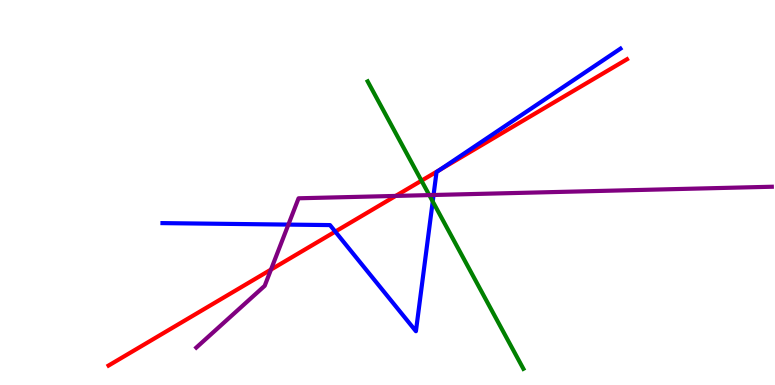[{'lines': ['blue', 'red'], 'intersections': [{'x': 4.33, 'y': 3.98}, {'x': 5.67, 'y': 5.59}]}, {'lines': ['green', 'red'], 'intersections': [{'x': 5.44, 'y': 5.31}]}, {'lines': ['purple', 'red'], 'intersections': [{'x': 3.5, 'y': 3.0}, {'x': 5.11, 'y': 4.91}]}, {'lines': ['blue', 'green'], 'intersections': [{'x': 5.58, 'y': 4.77}]}, {'lines': ['blue', 'purple'], 'intersections': [{'x': 3.72, 'y': 4.17}, {'x': 5.59, 'y': 4.94}]}, {'lines': ['green', 'purple'], 'intersections': [{'x': 5.54, 'y': 4.93}]}]